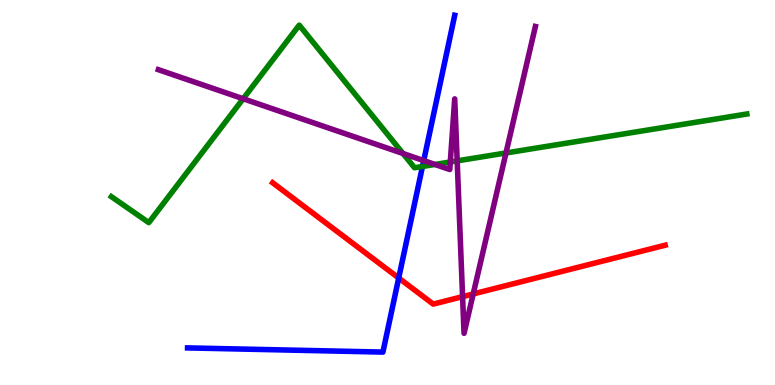[{'lines': ['blue', 'red'], 'intersections': [{'x': 5.14, 'y': 2.78}]}, {'lines': ['green', 'red'], 'intersections': []}, {'lines': ['purple', 'red'], 'intersections': [{'x': 5.97, 'y': 2.29}, {'x': 6.11, 'y': 2.36}]}, {'lines': ['blue', 'green'], 'intersections': [{'x': 5.45, 'y': 5.68}]}, {'lines': ['blue', 'purple'], 'intersections': [{'x': 5.47, 'y': 5.83}]}, {'lines': ['green', 'purple'], 'intersections': [{'x': 3.14, 'y': 7.44}, {'x': 5.2, 'y': 6.01}, {'x': 5.61, 'y': 5.73}, {'x': 5.81, 'y': 5.79}, {'x': 5.9, 'y': 5.82}, {'x': 6.53, 'y': 6.03}]}]